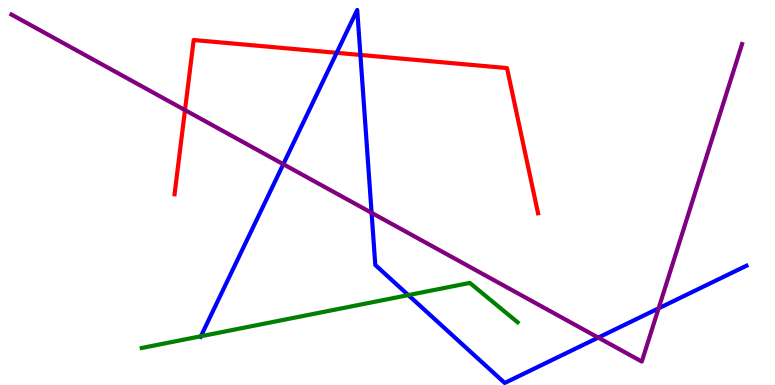[{'lines': ['blue', 'red'], 'intersections': [{'x': 4.34, 'y': 8.63}, {'x': 4.65, 'y': 8.57}]}, {'lines': ['green', 'red'], 'intersections': []}, {'lines': ['purple', 'red'], 'intersections': [{'x': 2.39, 'y': 7.14}]}, {'lines': ['blue', 'green'], 'intersections': [{'x': 2.59, 'y': 1.27}, {'x': 5.27, 'y': 2.33}]}, {'lines': ['blue', 'purple'], 'intersections': [{'x': 3.66, 'y': 5.73}, {'x': 4.79, 'y': 4.47}, {'x': 7.72, 'y': 1.23}, {'x': 8.5, 'y': 1.99}]}, {'lines': ['green', 'purple'], 'intersections': []}]